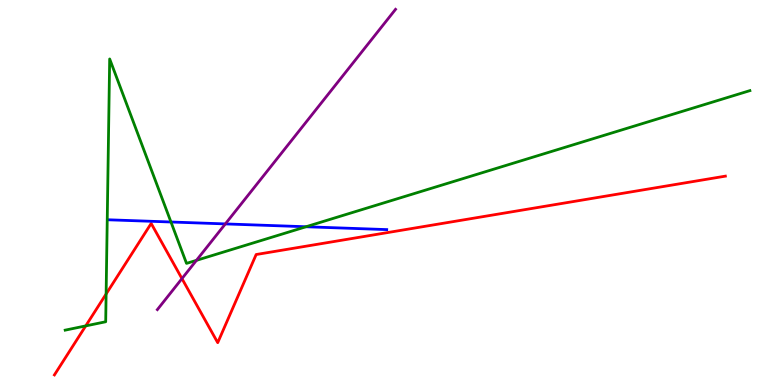[{'lines': ['blue', 'red'], 'intersections': []}, {'lines': ['green', 'red'], 'intersections': [{'x': 1.11, 'y': 1.54}, {'x': 1.37, 'y': 2.36}]}, {'lines': ['purple', 'red'], 'intersections': [{'x': 2.35, 'y': 2.76}]}, {'lines': ['blue', 'green'], 'intersections': [{'x': 2.21, 'y': 4.23}, {'x': 3.95, 'y': 4.11}]}, {'lines': ['blue', 'purple'], 'intersections': [{'x': 2.91, 'y': 4.18}]}, {'lines': ['green', 'purple'], 'intersections': [{'x': 2.53, 'y': 3.24}]}]